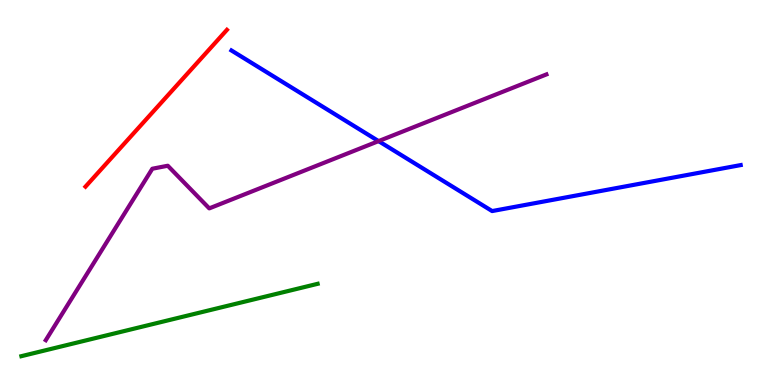[{'lines': ['blue', 'red'], 'intersections': []}, {'lines': ['green', 'red'], 'intersections': []}, {'lines': ['purple', 'red'], 'intersections': []}, {'lines': ['blue', 'green'], 'intersections': []}, {'lines': ['blue', 'purple'], 'intersections': [{'x': 4.88, 'y': 6.33}]}, {'lines': ['green', 'purple'], 'intersections': []}]